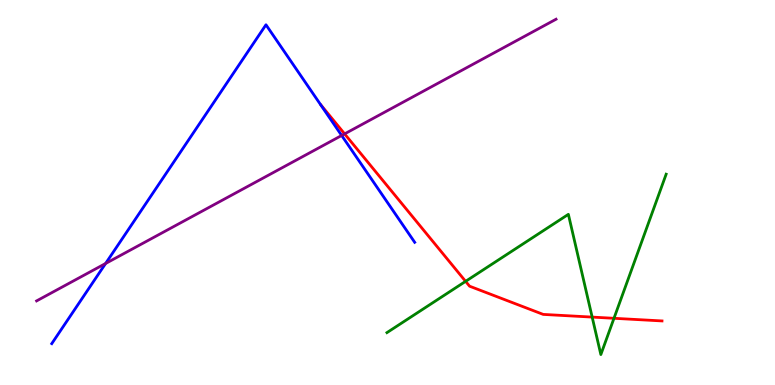[{'lines': ['blue', 'red'], 'intersections': []}, {'lines': ['green', 'red'], 'intersections': [{'x': 6.01, 'y': 2.69}, {'x': 7.64, 'y': 1.76}, {'x': 7.92, 'y': 1.73}]}, {'lines': ['purple', 'red'], 'intersections': [{'x': 4.45, 'y': 6.52}]}, {'lines': ['blue', 'green'], 'intersections': []}, {'lines': ['blue', 'purple'], 'intersections': [{'x': 1.36, 'y': 3.16}, {'x': 4.41, 'y': 6.48}]}, {'lines': ['green', 'purple'], 'intersections': []}]